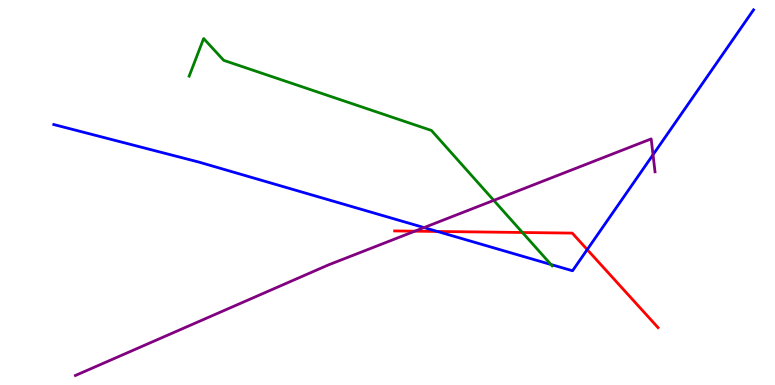[{'lines': ['blue', 'red'], 'intersections': [{'x': 5.64, 'y': 3.99}, {'x': 7.58, 'y': 3.52}]}, {'lines': ['green', 'red'], 'intersections': [{'x': 6.74, 'y': 3.96}]}, {'lines': ['purple', 'red'], 'intersections': [{'x': 5.35, 'y': 4.0}]}, {'lines': ['blue', 'green'], 'intersections': [{'x': 7.11, 'y': 3.13}]}, {'lines': ['blue', 'purple'], 'intersections': [{'x': 5.47, 'y': 4.09}, {'x': 8.43, 'y': 5.98}]}, {'lines': ['green', 'purple'], 'intersections': [{'x': 6.37, 'y': 4.8}]}]